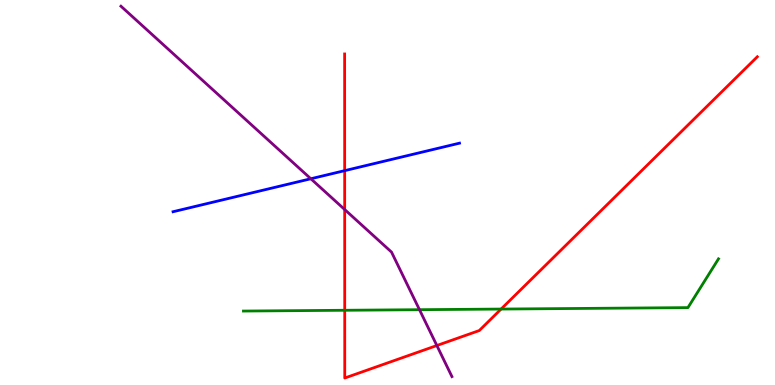[{'lines': ['blue', 'red'], 'intersections': [{'x': 4.45, 'y': 5.57}]}, {'lines': ['green', 'red'], 'intersections': [{'x': 4.45, 'y': 1.94}, {'x': 6.47, 'y': 1.97}]}, {'lines': ['purple', 'red'], 'intersections': [{'x': 4.45, 'y': 4.56}, {'x': 5.64, 'y': 1.03}]}, {'lines': ['blue', 'green'], 'intersections': []}, {'lines': ['blue', 'purple'], 'intersections': [{'x': 4.01, 'y': 5.36}]}, {'lines': ['green', 'purple'], 'intersections': [{'x': 5.41, 'y': 1.96}]}]